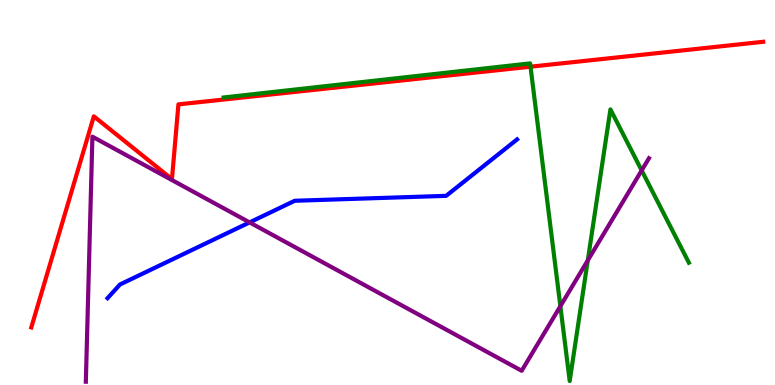[{'lines': ['blue', 'red'], 'intersections': []}, {'lines': ['green', 'red'], 'intersections': [{'x': 6.85, 'y': 8.27}]}, {'lines': ['purple', 'red'], 'intersections': []}, {'lines': ['blue', 'green'], 'intersections': []}, {'lines': ['blue', 'purple'], 'intersections': [{'x': 3.22, 'y': 4.22}]}, {'lines': ['green', 'purple'], 'intersections': [{'x': 7.23, 'y': 2.05}, {'x': 7.58, 'y': 3.24}, {'x': 8.28, 'y': 5.57}]}]